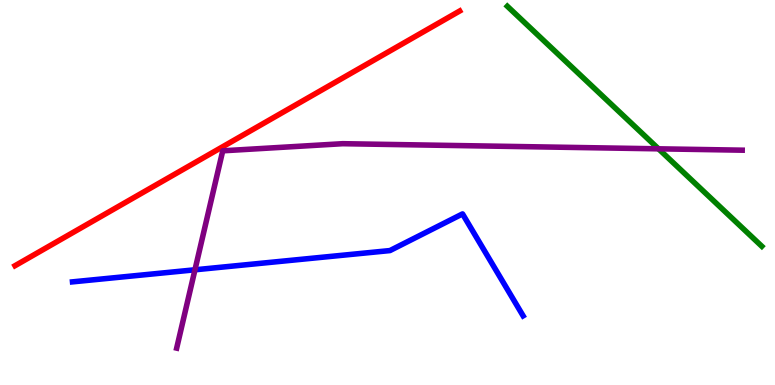[{'lines': ['blue', 'red'], 'intersections': []}, {'lines': ['green', 'red'], 'intersections': []}, {'lines': ['purple', 'red'], 'intersections': []}, {'lines': ['blue', 'green'], 'intersections': []}, {'lines': ['blue', 'purple'], 'intersections': [{'x': 2.52, 'y': 2.99}]}, {'lines': ['green', 'purple'], 'intersections': [{'x': 8.5, 'y': 6.13}]}]